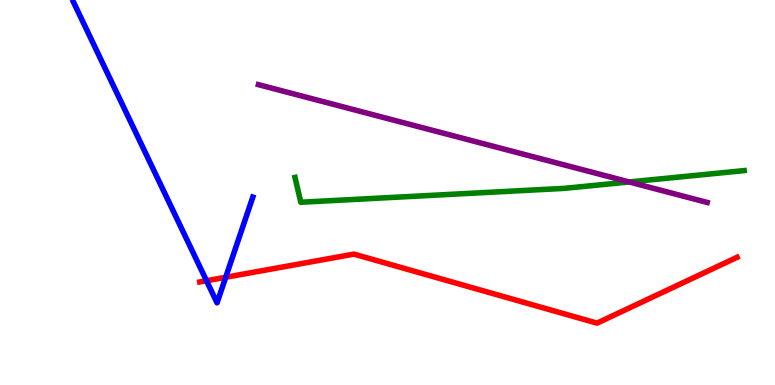[{'lines': ['blue', 'red'], 'intersections': [{'x': 2.66, 'y': 2.71}, {'x': 2.91, 'y': 2.8}]}, {'lines': ['green', 'red'], 'intersections': []}, {'lines': ['purple', 'red'], 'intersections': []}, {'lines': ['blue', 'green'], 'intersections': []}, {'lines': ['blue', 'purple'], 'intersections': []}, {'lines': ['green', 'purple'], 'intersections': [{'x': 8.12, 'y': 5.27}]}]